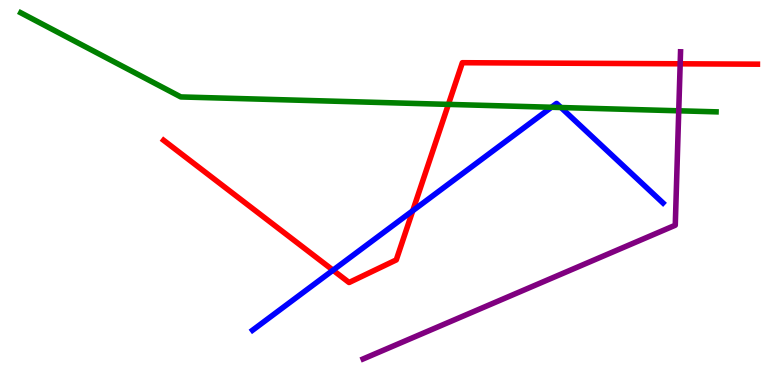[{'lines': ['blue', 'red'], 'intersections': [{'x': 4.3, 'y': 2.98}, {'x': 5.33, 'y': 4.53}]}, {'lines': ['green', 'red'], 'intersections': [{'x': 5.79, 'y': 7.29}]}, {'lines': ['purple', 'red'], 'intersections': [{'x': 8.78, 'y': 8.34}]}, {'lines': ['blue', 'green'], 'intersections': [{'x': 7.12, 'y': 7.21}, {'x': 7.24, 'y': 7.21}]}, {'lines': ['blue', 'purple'], 'intersections': []}, {'lines': ['green', 'purple'], 'intersections': [{'x': 8.76, 'y': 7.12}]}]